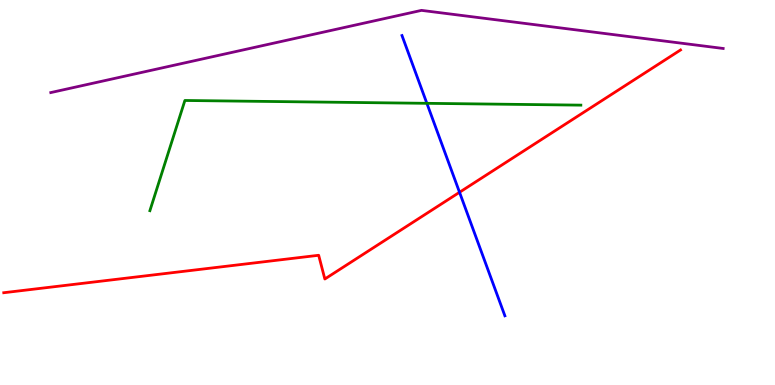[{'lines': ['blue', 'red'], 'intersections': [{'x': 5.93, 'y': 5.01}]}, {'lines': ['green', 'red'], 'intersections': []}, {'lines': ['purple', 'red'], 'intersections': []}, {'lines': ['blue', 'green'], 'intersections': [{'x': 5.51, 'y': 7.32}]}, {'lines': ['blue', 'purple'], 'intersections': []}, {'lines': ['green', 'purple'], 'intersections': []}]